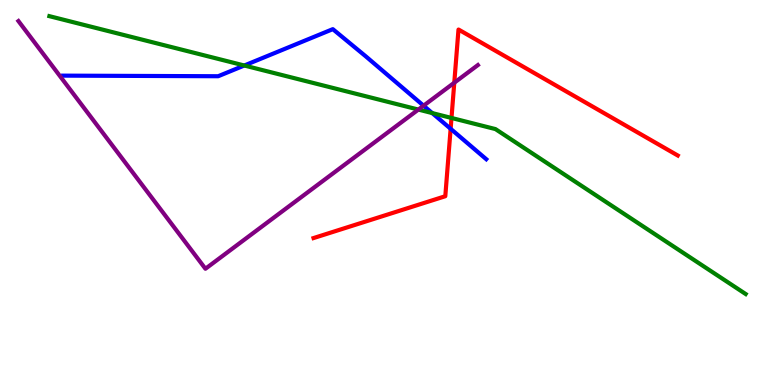[{'lines': ['blue', 'red'], 'intersections': [{'x': 5.81, 'y': 6.65}]}, {'lines': ['green', 'red'], 'intersections': [{'x': 5.83, 'y': 6.94}]}, {'lines': ['purple', 'red'], 'intersections': [{'x': 5.86, 'y': 7.85}]}, {'lines': ['blue', 'green'], 'intersections': [{'x': 3.15, 'y': 8.3}, {'x': 5.58, 'y': 7.06}]}, {'lines': ['blue', 'purple'], 'intersections': [{'x': 5.47, 'y': 7.25}]}, {'lines': ['green', 'purple'], 'intersections': [{'x': 5.4, 'y': 7.15}]}]